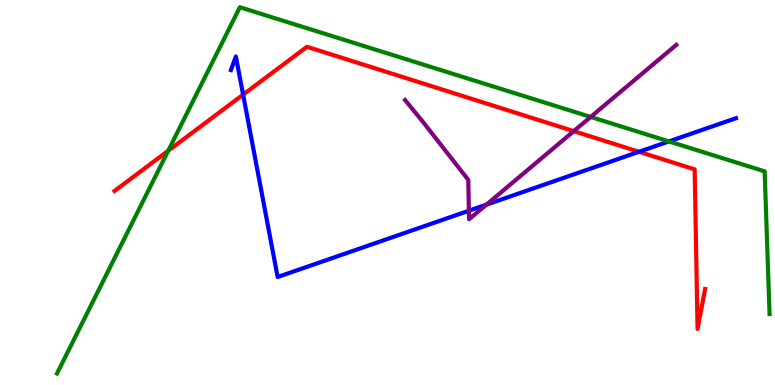[{'lines': ['blue', 'red'], 'intersections': [{'x': 3.14, 'y': 7.54}, {'x': 8.25, 'y': 6.06}]}, {'lines': ['green', 'red'], 'intersections': [{'x': 2.17, 'y': 6.08}]}, {'lines': ['purple', 'red'], 'intersections': [{'x': 7.4, 'y': 6.59}]}, {'lines': ['blue', 'green'], 'intersections': [{'x': 8.63, 'y': 6.33}]}, {'lines': ['blue', 'purple'], 'intersections': [{'x': 6.05, 'y': 4.53}, {'x': 6.28, 'y': 4.68}]}, {'lines': ['green', 'purple'], 'intersections': [{'x': 7.62, 'y': 6.96}]}]